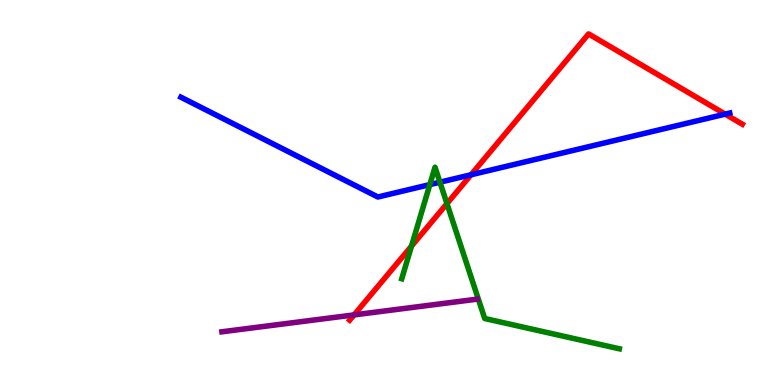[{'lines': ['blue', 'red'], 'intersections': [{'x': 6.08, 'y': 5.46}, {'x': 9.36, 'y': 7.04}]}, {'lines': ['green', 'red'], 'intersections': [{'x': 5.31, 'y': 3.61}, {'x': 5.77, 'y': 4.71}]}, {'lines': ['purple', 'red'], 'intersections': [{'x': 4.57, 'y': 1.82}]}, {'lines': ['blue', 'green'], 'intersections': [{'x': 5.55, 'y': 5.21}, {'x': 5.68, 'y': 5.27}]}, {'lines': ['blue', 'purple'], 'intersections': []}, {'lines': ['green', 'purple'], 'intersections': []}]